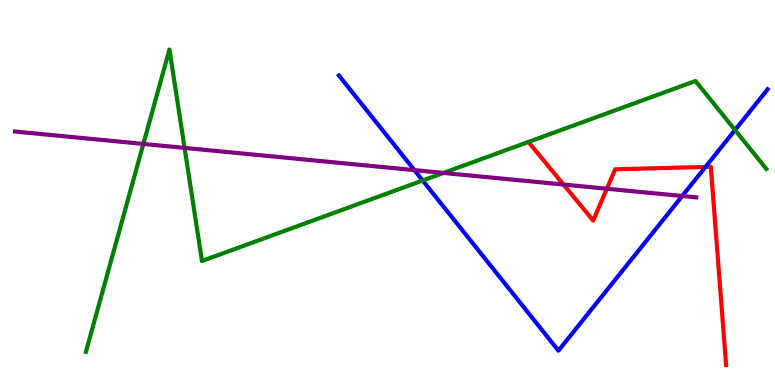[{'lines': ['blue', 'red'], 'intersections': [{'x': 9.1, 'y': 5.67}]}, {'lines': ['green', 'red'], 'intersections': []}, {'lines': ['purple', 'red'], 'intersections': [{'x': 7.27, 'y': 5.21}, {'x': 7.83, 'y': 5.1}]}, {'lines': ['blue', 'green'], 'intersections': [{'x': 5.45, 'y': 5.31}, {'x': 9.48, 'y': 6.62}]}, {'lines': ['blue', 'purple'], 'intersections': [{'x': 5.35, 'y': 5.58}, {'x': 8.8, 'y': 4.91}]}, {'lines': ['green', 'purple'], 'intersections': [{'x': 1.85, 'y': 6.26}, {'x': 2.38, 'y': 6.16}, {'x': 5.72, 'y': 5.51}]}]